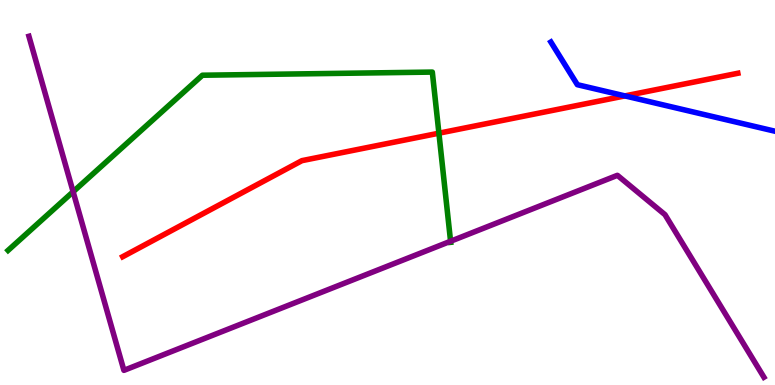[{'lines': ['blue', 'red'], 'intersections': [{'x': 8.06, 'y': 7.51}]}, {'lines': ['green', 'red'], 'intersections': [{'x': 5.66, 'y': 6.54}]}, {'lines': ['purple', 'red'], 'intersections': []}, {'lines': ['blue', 'green'], 'intersections': []}, {'lines': ['blue', 'purple'], 'intersections': []}, {'lines': ['green', 'purple'], 'intersections': [{'x': 0.944, 'y': 5.02}, {'x': 5.81, 'y': 3.73}]}]